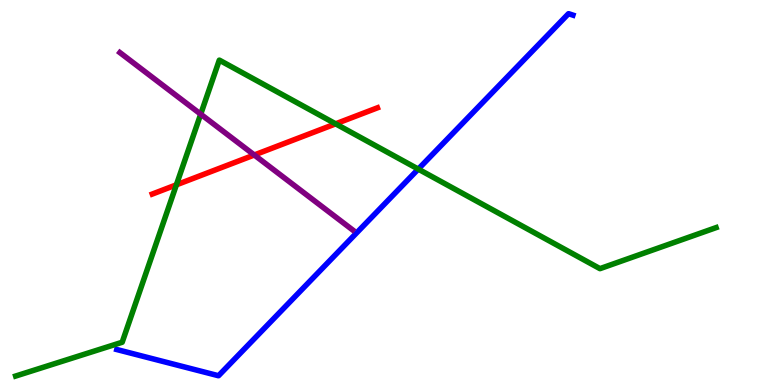[{'lines': ['blue', 'red'], 'intersections': []}, {'lines': ['green', 'red'], 'intersections': [{'x': 2.28, 'y': 5.2}, {'x': 4.33, 'y': 6.78}]}, {'lines': ['purple', 'red'], 'intersections': [{'x': 3.28, 'y': 5.97}]}, {'lines': ['blue', 'green'], 'intersections': [{'x': 5.4, 'y': 5.61}]}, {'lines': ['blue', 'purple'], 'intersections': []}, {'lines': ['green', 'purple'], 'intersections': [{'x': 2.59, 'y': 7.03}]}]